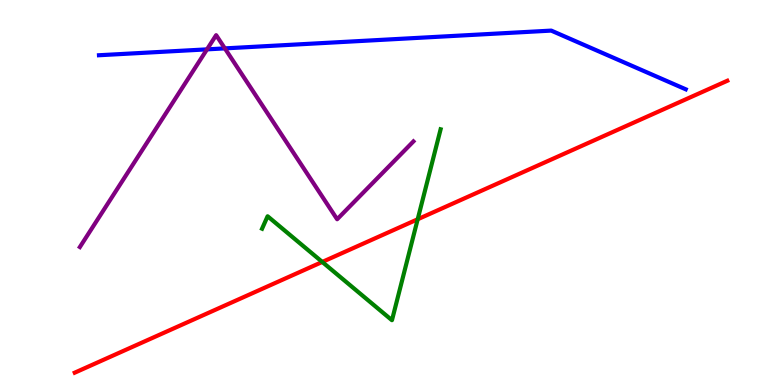[{'lines': ['blue', 'red'], 'intersections': []}, {'lines': ['green', 'red'], 'intersections': [{'x': 4.16, 'y': 3.2}, {'x': 5.39, 'y': 4.3}]}, {'lines': ['purple', 'red'], 'intersections': []}, {'lines': ['blue', 'green'], 'intersections': []}, {'lines': ['blue', 'purple'], 'intersections': [{'x': 2.67, 'y': 8.72}, {'x': 2.9, 'y': 8.74}]}, {'lines': ['green', 'purple'], 'intersections': []}]